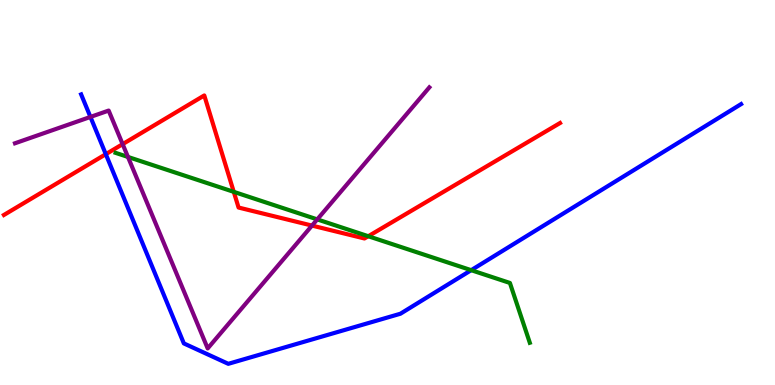[{'lines': ['blue', 'red'], 'intersections': [{'x': 1.37, 'y': 6.0}]}, {'lines': ['green', 'red'], 'intersections': [{'x': 3.02, 'y': 5.02}, {'x': 4.75, 'y': 3.86}]}, {'lines': ['purple', 'red'], 'intersections': [{'x': 1.58, 'y': 6.26}, {'x': 4.03, 'y': 4.14}]}, {'lines': ['blue', 'green'], 'intersections': [{'x': 6.08, 'y': 2.98}]}, {'lines': ['blue', 'purple'], 'intersections': [{'x': 1.17, 'y': 6.96}]}, {'lines': ['green', 'purple'], 'intersections': [{'x': 1.65, 'y': 5.92}, {'x': 4.09, 'y': 4.3}]}]